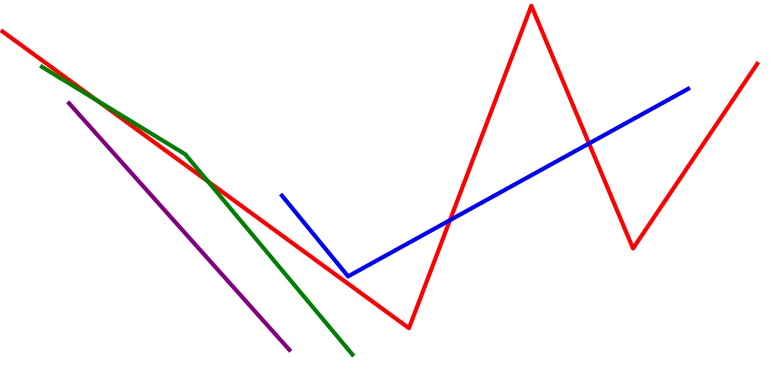[{'lines': ['blue', 'red'], 'intersections': [{'x': 5.81, 'y': 4.28}, {'x': 7.6, 'y': 6.27}]}, {'lines': ['green', 'red'], 'intersections': [{'x': 1.25, 'y': 7.39}, {'x': 2.68, 'y': 5.29}]}, {'lines': ['purple', 'red'], 'intersections': []}, {'lines': ['blue', 'green'], 'intersections': []}, {'lines': ['blue', 'purple'], 'intersections': []}, {'lines': ['green', 'purple'], 'intersections': []}]